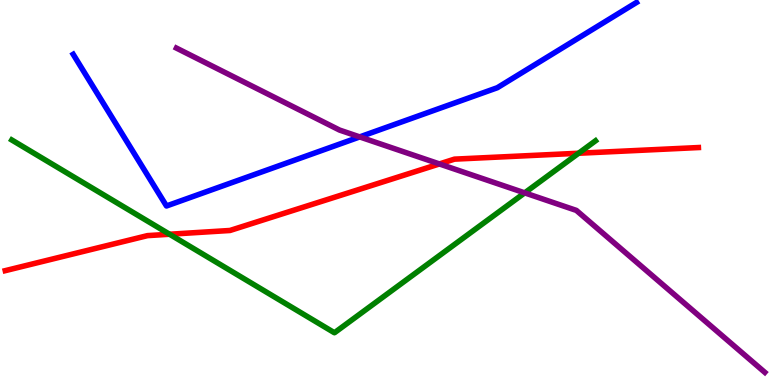[{'lines': ['blue', 'red'], 'intersections': []}, {'lines': ['green', 'red'], 'intersections': [{'x': 2.19, 'y': 3.92}, {'x': 7.47, 'y': 6.02}]}, {'lines': ['purple', 'red'], 'intersections': [{'x': 5.67, 'y': 5.74}]}, {'lines': ['blue', 'green'], 'intersections': []}, {'lines': ['blue', 'purple'], 'intersections': [{'x': 4.64, 'y': 6.44}]}, {'lines': ['green', 'purple'], 'intersections': [{'x': 6.77, 'y': 4.99}]}]